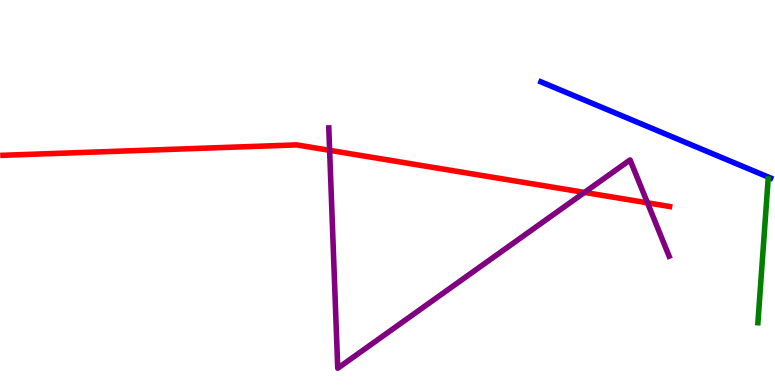[{'lines': ['blue', 'red'], 'intersections': []}, {'lines': ['green', 'red'], 'intersections': []}, {'lines': ['purple', 'red'], 'intersections': [{'x': 4.25, 'y': 6.1}, {'x': 7.54, 'y': 5.0}, {'x': 8.35, 'y': 4.73}]}, {'lines': ['blue', 'green'], 'intersections': []}, {'lines': ['blue', 'purple'], 'intersections': []}, {'lines': ['green', 'purple'], 'intersections': []}]